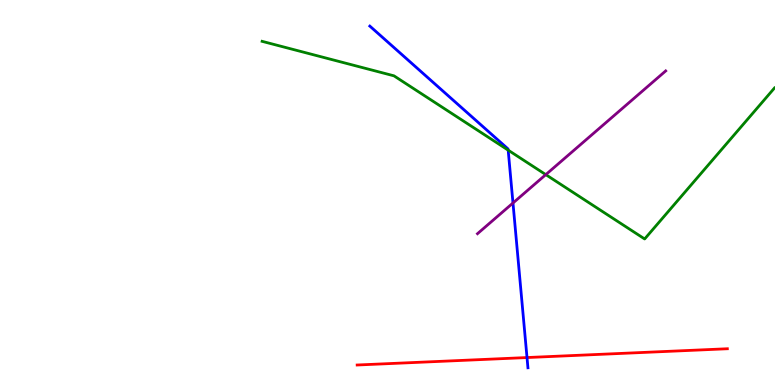[{'lines': ['blue', 'red'], 'intersections': [{'x': 6.8, 'y': 0.713}]}, {'lines': ['green', 'red'], 'intersections': []}, {'lines': ['purple', 'red'], 'intersections': []}, {'lines': ['blue', 'green'], 'intersections': [{'x': 6.56, 'y': 6.1}]}, {'lines': ['blue', 'purple'], 'intersections': [{'x': 6.62, 'y': 4.73}]}, {'lines': ['green', 'purple'], 'intersections': [{'x': 7.04, 'y': 5.46}]}]